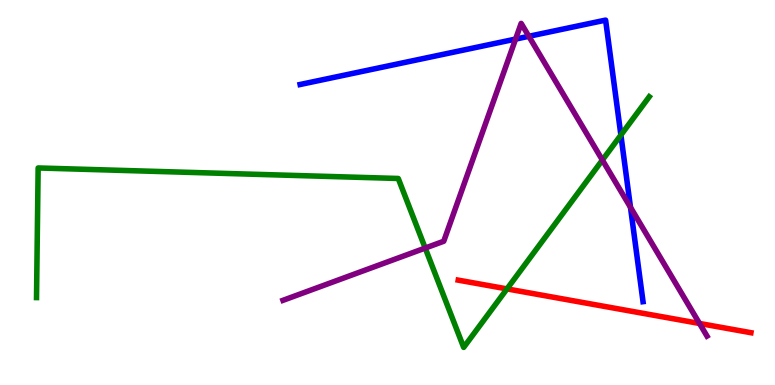[{'lines': ['blue', 'red'], 'intersections': []}, {'lines': ['green', 'red'], 'intersections': [{'x': 6.54, 'y': 2.5}]}, {'lines': ['purple', 'red'], 'intersections': [{'x': 9.03, 'y': 1.6}]}, {'lines': ['blue', 'green'], 'intersections': [{'x': 8.01, 'y': 6.49}]}, {'lines': ['blue', 'purple'], 'intersections': [{'x': 6.65, 'y': 8.98}, {'x': 6.82, 'y': 9.06}, {'x': 8.14, 'y': 4.61}]}, {'lines': ['green', 'purple'], 'intersections': [{'x': 5.49, 'y': 3.56}, {'x': 7.77, 'y': 5.84}]}]